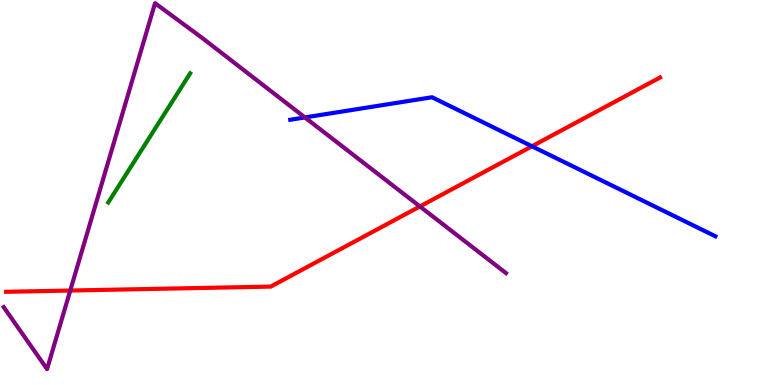[{'lines': ['blue', 'red'], 'intersections': [{'x': 6.86, 'y': 6.2}]}, {'lines': ['green', 'red'], 'intersections': []}, {'lines': ['purple', 'red'], 'intersections': [{'x': 0.906, 'y': 2.45}, {'x': 5.42, 'y': 4.64}]}, {'lines': ['blue', 'green'], 'intersections': []}, {'lines': ['blue', 'purple'], 'intersections': [{'x': 3.93, 'y': 6.95}]}, {'lines': ['green', 'purple'], 'intersections': []}]